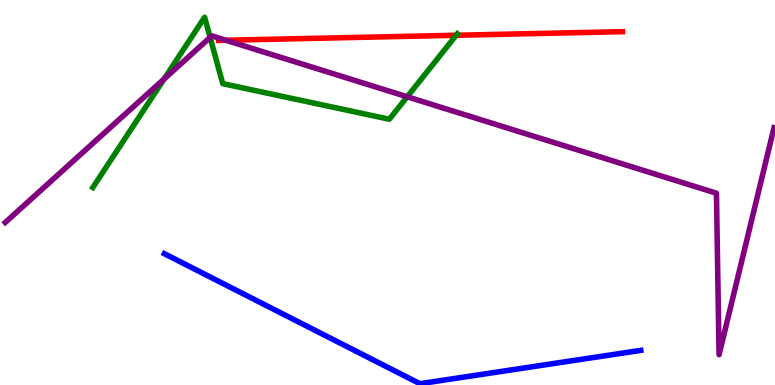[{'lines': ['blue', 'red'], 'intersections': []}, {'lines': ['green', 'red'], 'intersections': [{'x': 5.89, 'y': 9.08}]}, {'lines': ['purple', 'red'], 'intersections': [{'x': 2.92, 'y': 8.95}]}, {'lines': ['blue', 'green'], 'intersections': []}, {'lines': ['blue', 'purple'], 'intersections': []}, {'lines': ['green', 'purple'], 'intersections': [{'x': 2.12, 'y': 7.95}, {'x': 2.71, 'y': 9.03}, {'x': 5.25, 'y': 7.49}]}]